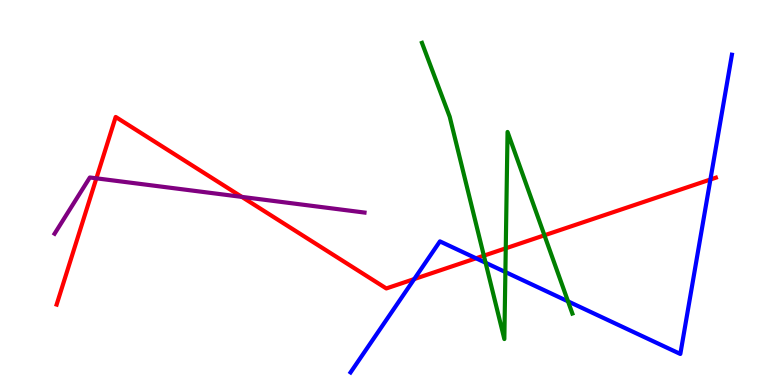[{'lines': ['blue', 'red'], 'intersections': [{'x': 5.34, 'y': 2.75}, {'x': 6.14, 'y': 3.29}, {'x': 9.17, 'y': 5.34}]}, {'lines': ['green', 'red'], 'intersections': [{'x': 6.24, 'y': 3.36}, {'x': 6.53, 'y': 3.55}, {'x': 7.02, 'y': 3.89}]}, {'lines': ['purple', 'red'], 'intersections': [{'x': 1.24, 'y': 5.37}, {'x': 3.12, 'y': 4.89}]}, {'lines': ['blue', 'green'], 'intersections': [{'x': 6.27, 'y': 3.17}, {'x': 6.52, 'y': 2.93}, {'x': 7.33, 'y': 2.17}]}, {'lines': ['blue', 'purple'], 'intersections': []}, {'lines': ['green', 'purple'], 'intersections': []}]